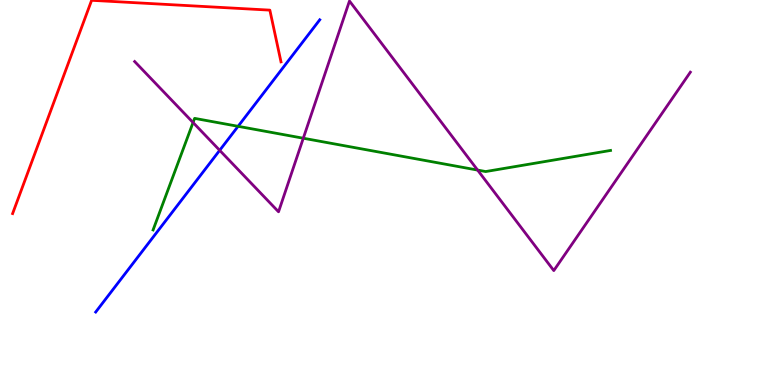[{'lines': ['blue', 'red'], 'intersections': []}, {'lines': ['green', 'red'], 'intersections': []}, {'lines': ['purple', 'red'], 'intersections': []}, {'lines': ['blue', 'green'], 'intersections': [{'x': 3.07, 'y': 6.72}]}, {'lines': ['blue', 'purple'], 'intersections': [{'x': 2.83, 'y': 6.1}]}, {'lines': ['green', 'purple'], 'intersections': [{'x': 2.49, 'y': 6.82}, {'x': 3.91, 'y': 6.41}, {'x': 6.16, 'y': 5.58}]}]